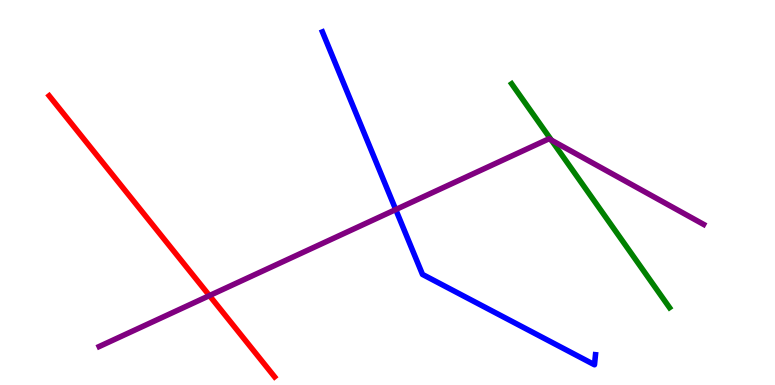[{'lines': ['blue', 'red'], 'intersections': []}, {'lines': ['green', 'red'], 'intersections': []}, {'lines': ['purple', 'red'], 'intersections': [{'x': 2.7, 'y': 2.32}]}, {'lines': ['blue', 'green'], 'intersections': []}, {'lines': ['blue', 'purple'], 'intersections': [{'x': 5.11, 'y': 4.56}]}, {'lines': ['green', 'purple'], 'intersections': [{'x': 7.12, 'y': 6.36}]}]